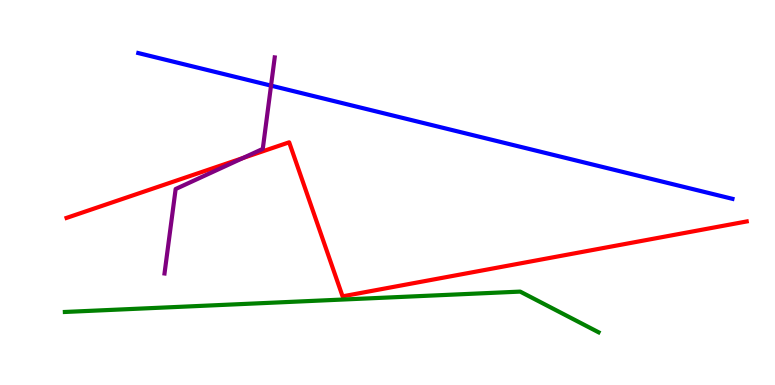[{'lines': ['blue', 'red'], 'intersections': []}, {'lines': ['green', 'red'], 'intersections': []}, {'lines': ['purple', 'red'], 'intersections': [{'x': 3.14, 'y': 5.9}]}, {'lines': ['blue', 'green'], 'intersections': []}, {'lines': ['blue', 'purple'], 'intersections': [{'x': 3.5, 'y': 7.78}]}, {'lines': ['green', 'purple'], 'intersections': []}]